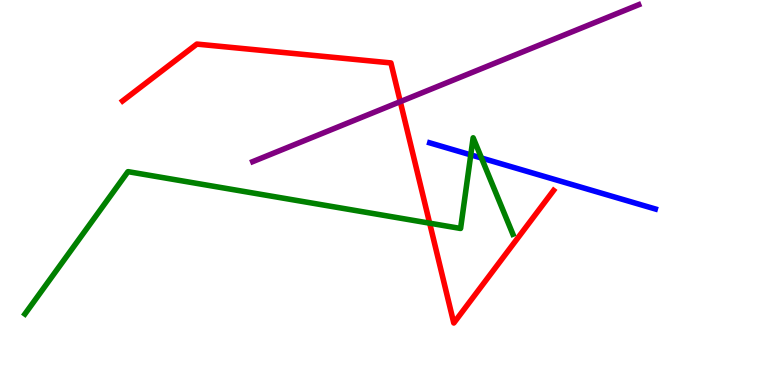[{'lines': ['blue', 'red'], 'intersections': []}, {'lines': ['green', 'red'], 'intersections': [{'x': 5.54, 'y': 4.2}]}, {'lines': ['purple', 'red'], 'intersections': [{'x': 5.16, 'y': 7.36}]}, {'lines': ['blue', 'green'], 'intersections': [{'x': 6.07, 'y': 5.98}, {'x': 6.21, 'y': 5.9}]}, {'lines': ['blue', 'purple'], 'intersections': []}, {'lines': ['green', 'purple'], 'intersections': []}]